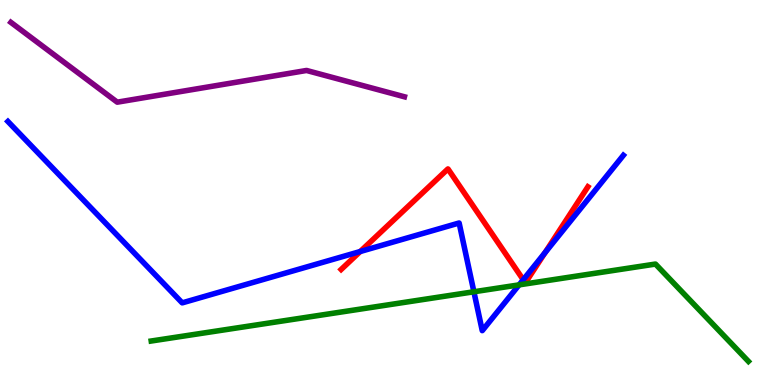[{'lines': ['blue', 'red'], 'intersections': [{'x': 4.65, 'y': 3.47}, {'x': 6.75, 'y': 2.73}, {'x': 7.03, 'y': 3.44}]}, {'lines': ['green', 'red'], 'intersections': []}, {'lines': ['purple', 'red'], 'intersections': []}, {'lines': ['blue', 'green'], 'intersections': [{'x': 6.11, 'y': 2.42}, {'x': 6.7, 'y': 2.6}]}, {'lines': ['blue', 'purple'], 'intersections': []}, {'lines': ['green', 'purple'], 'intersections': []}]